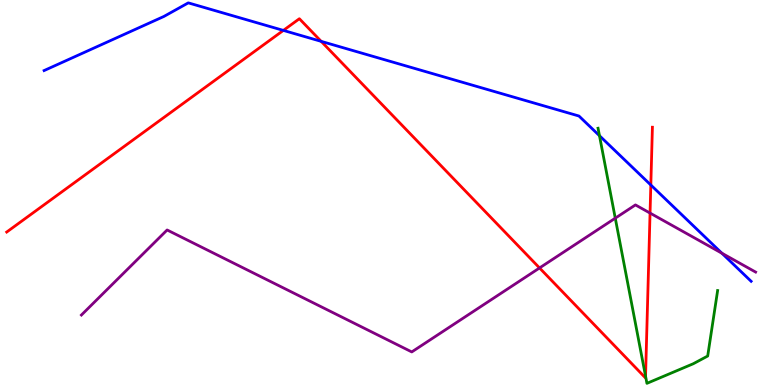[{'lines': ['blue', 'red'], 'intersections': [{'x': 3.66, 'y': 9.21}, {'x': 4.14, 'y': 8.93}, {'x': 8.4, 'y': 5.19}]}, {'lines': ['green', 'red'], 'intersections': [{'x': 8.33, 'y': 0.228}]}, {'lines': ['purple', 'red'], 'intersections': [{'x': 6.96, 'y': 3.04}, {'x': 8.39, 'y': 4.47}]}, {'lines': ['blue', 'green'], 'intersections': [{'x': 7.74, 'y': 6.47}]}, {'lines': ['blue', 'purple'], 'intersections': [{'x': 9.31, 'y': 3.42}]}, {'lines': ['green', 'purple'], 'intersections': [{'x': 7.94, 'y': 4.33}]}]